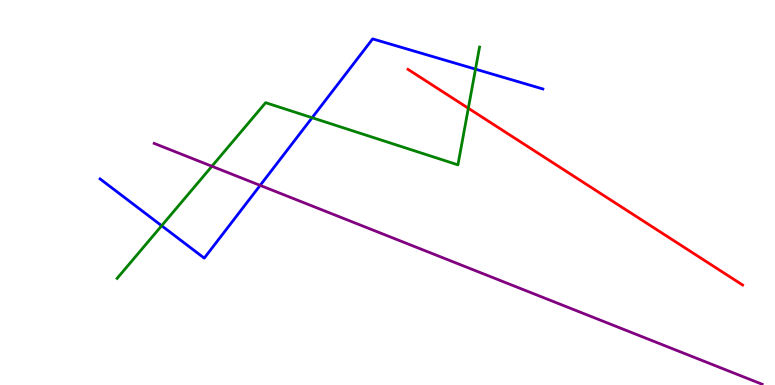[{'lines': ['blue', 'red'], 'intersections': []}, {'lines': ['green', 'red'], 'intersections': [{'x': 6.04, 'y': 7.19}]}, {'lines': ['purple', 'red'], 'intersections': []}, {'lines': ['blue', 'green'], 'intersections': [{'x': 2.09, 'y': 4.14}, {'x': 4.03, 'y': 6.94}, {'x': 6.14, 'y': 8.2}]}, {'lines': ['blue', 'purple'], 'intersections': [{'x': 3.36, 'y': 5.18}]}, {'lines': ['green', 'purple'], 'intersections': [{'x': 2.73, 'y': 5.68}]}]